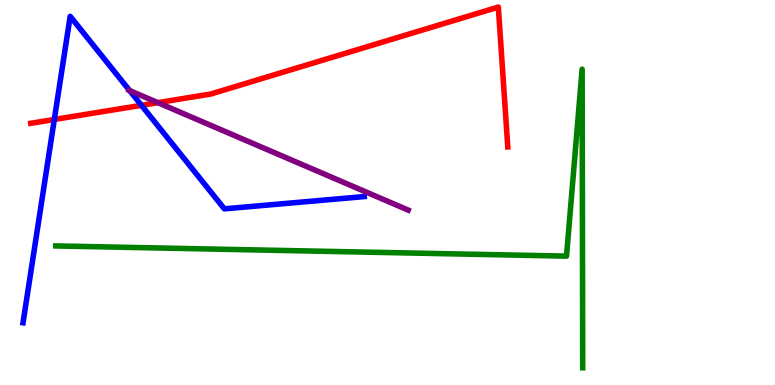[{'lines': ['blue', 'red'], 'intersections': [{'x': 0.701, 'y': 6.9}, {'x': 1.83, 'y': 7.26}]}, {'lines': ['green', 'red'], 'intersections': []}, {'lines': ['purple', 'red'], 'intersections': [{'x': 2.04, 'y': 7.33}]}, {'lines': ['blue', 'green'], 'intersections': []}, {'lines': ['blue', 'purple'], 'intersections': [{'x': 1.67, 'y': 7.65}]}, {'lines': ['green', 'purple'], 'intersections': []}]